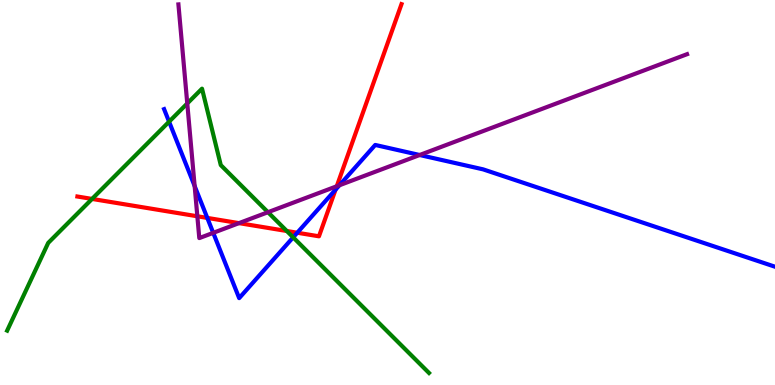[{'lines': ['blue', 'red'], 'intersections': [{'x': 2.67, 'y': 4.34}, {'x': 3.84, 'y': 3.96}, {'x': 4.33, 'y': 5.07}]}, {'lines': ['green', 'red'], 'intersections': [{'x': 1.19, 'y': 4.83}, {'x': 3.7, 'y': 4.0}]}, {'lines': ['purple', 'red'], 'intersections': [{'x': 2.55, 'y': 4.38}, {'x': 3.08, 'y': 4.2}, {'x': 4.35, 'y': 5.16}]}, {'lines': ['blue', 'green'], 'intersections': [{'x': 2.18, 'y': 6.84}, {'x': 3.78, 'y': 3.84}]}, {'lines': ['blue', 'purple'], 'intersections': [{'x': 2.51, 'y': 5.17}, {'x': 2.75, 'y': 3.95}, {'x': 4.38, 'y': 5.19}, {'x': 5.42, 'y': 5.97}]}, {'lines': ['green', 'purple'], 'intersections': [{'x': 2.42, 'y': 7.31}, {'x': 3.46, 'y': 4.49}]}]